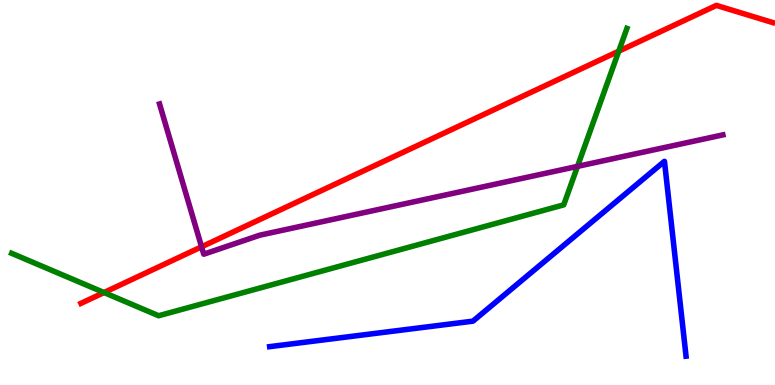[{'lines': ['blue', 'red'], 'intersections': []}, {'lines': ['green', 'red'], 'intersections': [{'x': 1.34, 'y': 2.4}, {'x': 7.98, 'y': 8.67}]}, {'lines': ['purple', 'red'], 'intersections': [{'x': 2.6, 'y': 3.59}]}, {'lines': ['blue', 'green'], 'intersections': []}, {'lines': ['blue', 'purple'], 'intersections': []}, {'lines': ['green', 'purple'], 'intersections': [{'x': 7.45, 'y': 5.68}]}]